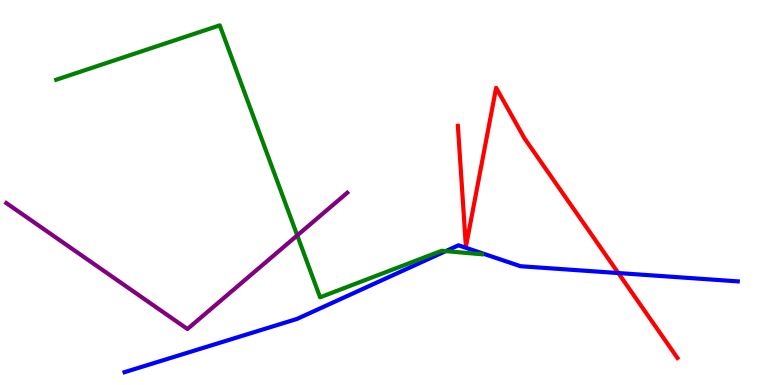[{'lines': ['blue', 'red'], 'intersections': [{'x': 7.98, 'y': 2.91}]}, {'lines': ['green', 'red'], 'intersections': []}, {'lines': ['purple', 'red'], 'intersections': []}, {'lines': ['blue', 'green'], 'intersections': [{'x': 5.75, 'y': 3.48}]}, {'lines': ['blue', 'purple'], 'intersections': []}, {'lines': ['green', 'purple'], 'intersections': [{'x': 3.84, 'y': 3.89}]}]